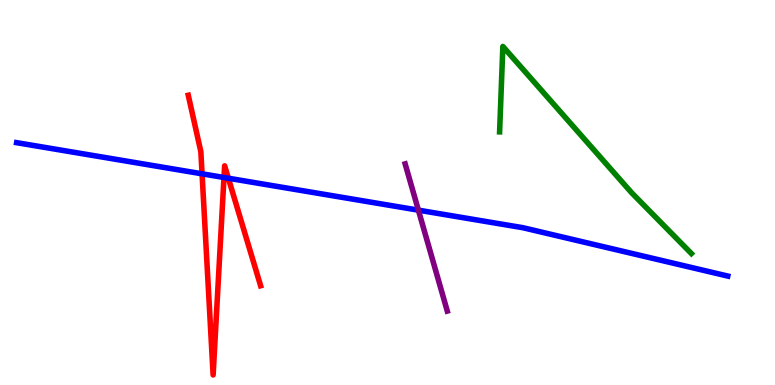[{'lines': ['blue', 'red'], 'intersections': [{'x': 2.61, 'y': 5.49}, {'x': 2.89, 'y': 5.39}, {'x': 2.95, 'y': 5.37}]}, {'lines': ['green', 'red'], 'intersections': []}, {'lines': ['purple', 'red'], 'intersections': []}, {'lines': ['blue', 'green'], 'intersections': []}, {'lines': ['blue', 'purple'], 'intersections': [{'x': 5.4, 'y': 4.54}]}, {'lines': ['green', 'purple'], 'intersections': []}]